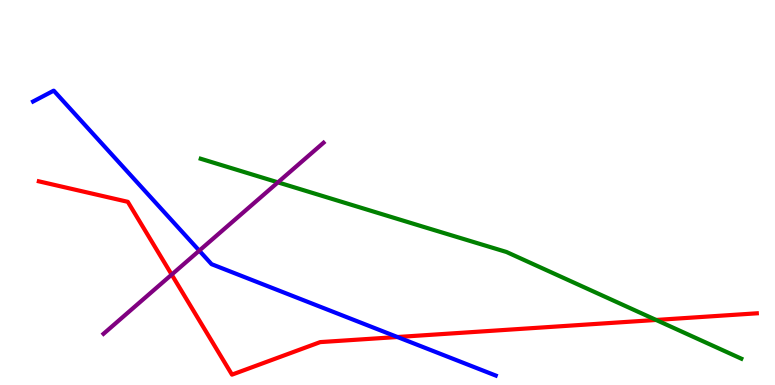[{'lines': ['blue', 'red'], 'intersections': [{'x': 5.13, 'y': 1.25}]}, {'lines': ['green', 'red'], 'intersections': [{'x': 8.47, 'y': 1.69}]}, {'lines': ['purple', 'red'], 'intersections': [{'x': 2.22, 'y': 2.87}]}, {'lines': ['blue', 'green'], 'intersections': []}, {'lines': ['blue', 'purple'], 'intersections': [{'x': 2.57, 'y': 3.49}]}, {'lines': ['green', 'purple'], 'intersections': [{'x': 3.59, 'y': 5.26}]}]